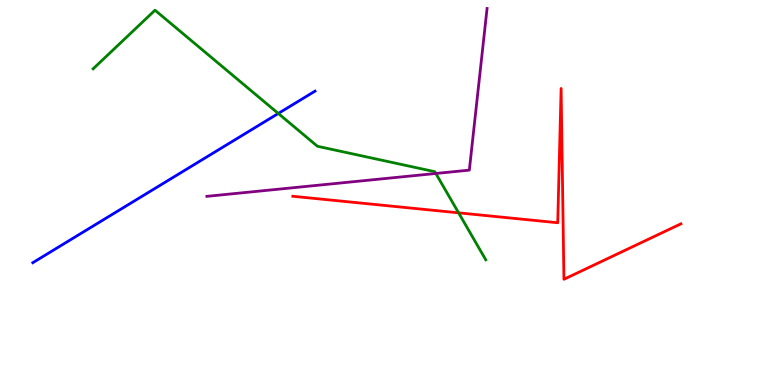[{'lines': ['blue', 'red'], 'intersections': []}, {'lines': ['green', 'red'], 'intersections': [{'x': 5.92, 'y': 4.47}]}, {'lines': ['purple', 'red'], 'intersections': []}, {'lines': ['blue', 'green'], 'intersections': [{'x': 3.59, 'y': 7.05}]}, {'lines': ['blue', 'purple'], 'intersections': []}, {'lines': ['green', 'purple'], 'intersections': [{'x': 5.62, 'y': 5.49}]}]